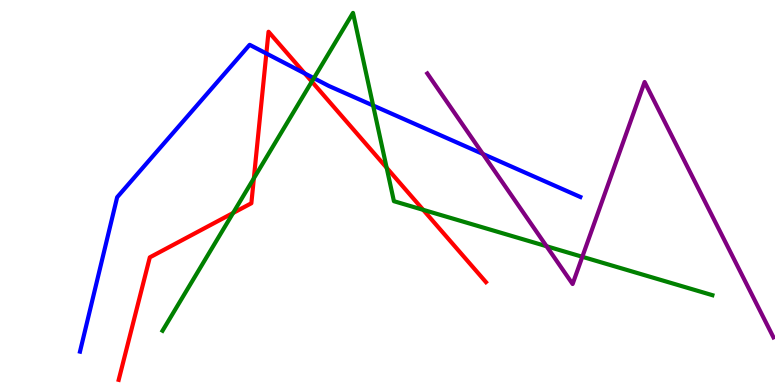[{'lines': ['blue', 'red'], 'intersections': [{'x': 3.44, 'y': 8.61}, {'x': 3.93, 'y': 8.09}]}, {'lines': ['green', 'red'], 'intersections': [{'x': 3.01, 'y': 4.47}, {'x': 3.28, 'y': 5.37}, {'x': 4.02, 'y': 7.88}, {'x': 4.99, 'y': 5.64}, {'x': 5.46, 'y': 4.55}]}, {'lines': ['purple', 'red'], 'intersections': []}, {'lines': ['blue', 'green'], 'intersections': [{'x': 4.05, 'y': 7.97}, {'x': 4.81, 'y': 7.26}]}, {'lines': ['blue', 'purple'], 'intersections': [{'x': 6.23, 'y': 6.0}]}, {'lines': ['green', 'purple'], 'intersections': [{'x': 7.05, 'y': 3.6}, {'x': 7.51, 'y': 3.33}]}]